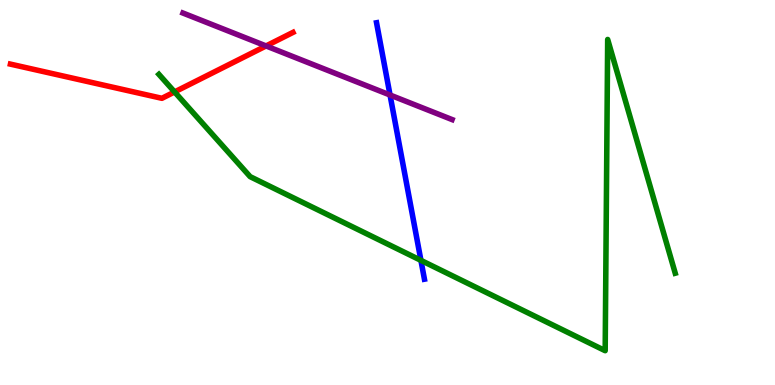[{'lines': ['blue', 'red'], 'intersections': []}, {'lines': ['green', 'red'], 'intersections': [{'x': 2.25, 'y': 7.61}]}, {'lines': ['purple', 'red'], 'intersections': [{'x': 3.43, 'y': 8.81}]}, {'lines': ['blue', 'green'], 'intersections': [{'x': 5.43, 'y': 3.24}]}, {'lines': ['blue', 'purple'], 'intersections': [{'x': 5.03, 'y': 7.53}]}, {'lines': ['green', 'purple'], 'intersections': []}]